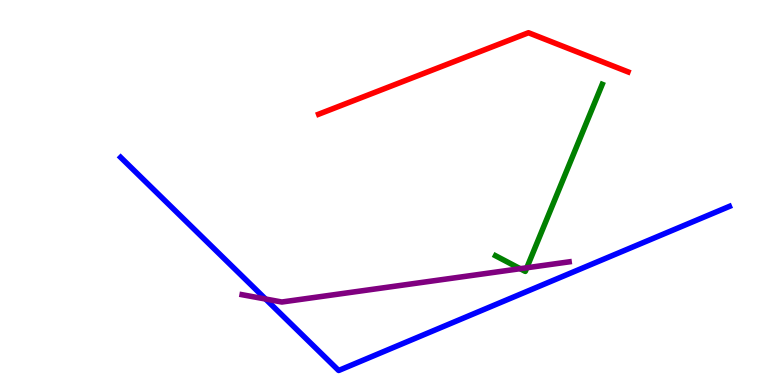[{'lines': ['blue', 'red'], 'intersections': []}, {'lines': ['green', 'red'], 'intersections': []}, {'lines': ['purple', 'red'], 'intersections': []}, {'lines': ['blue', 'green'], 'intersections': []}, {'lines': ['blue', 'purple'], 'intersections': [{'x': 3.43, 'y': 2.23}]}, {'lines': ['green', 'purple'], 'intersections': [{'x': 6.71, 'y': 3.02}, {'x': 6.8, 'y': 3.04}]}]